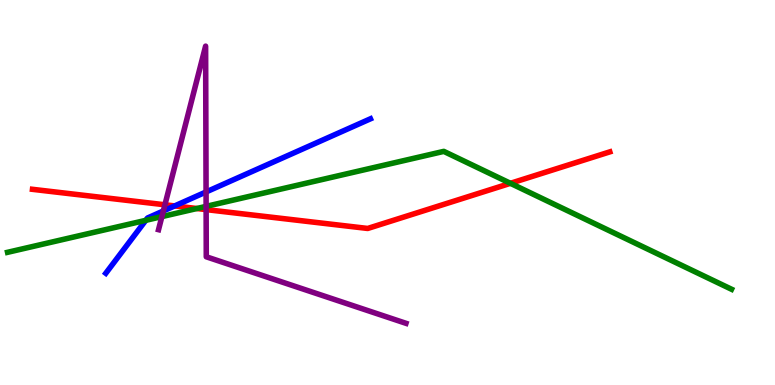[{'lines': ['blue', 'red'], 'intersections': [{'x': 2.25, 'y': 4.65}]}, {'lines': ['green', 'red'], 'intersections': [{'x': 2.54, 'y': 4.58}, {'x': 6.59, 'y': 5.24}]}, {'lines': ['purple', 'red'], 'intersections': [{'x': 2.13, 'y': 4.68}, {'x': 2.66, 'y': 4.56}]}, {'lines': ['blue', 'green'], 'intersections': [{'x': 1.88, 'y': 4.28}]}, {'lines': ['blue', 'purple'], 'intersections': [{'x': 2.11, 'y': 4.52}, {'x': 2.66, 'y': 5.01}]}, {'lines': ['green', 'purple'], 'intersections': [{'x': 2.09, 'y': 4.37}, {'x': 2.66, 'y': 4.64}]}]